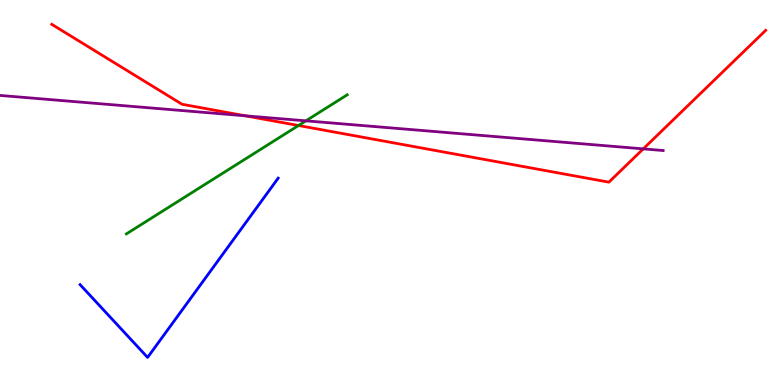[{'lines': ['blue', 'red'], 'intersections': []}, {'lines': ['green', 'red'], 'intersections': [{'x': 3.85, 'y': 6.74}]}, {'lines': ['purple', 'red'], 'intersections': [{'x': 3.17, 'y': 6.99}, {'x': 8.3, 'y': 6.13}]}, {'lines': ['blue', 'green'], 'intersections': []}, {'lines': ['blue', 'purple'], 'intersections': []}, {'lines': ['green', 'purple'], 'intersections': [{'x': 3.95, 'y': 6.86}]}]